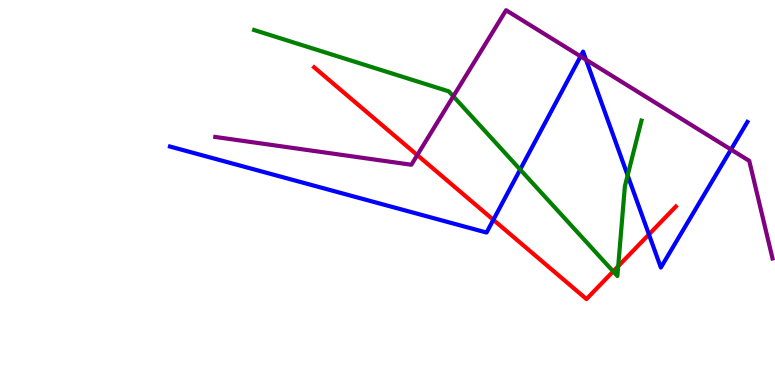[{'lines': ['blue', 'red'], 'intersections': [{'x': 6.37, 'y': 4.29}, {'x': 8.37, 'y': 3.91}]}, {'lines': ['green', 'red'], 'intersections': [{'x': 7.91, 'y': 2.95}, {'x': 7.98, 'y': 3.09}]}, {'lines': ['purple', 'red'], 'intersections': [{'x': 5.38, 'y': 5.97}]}, {'lines': ['blue', 'green'], 'intersections': [{'x': 6.71, 'y': 5.6}, {'x': 8.1, 'y': 5.45}]}, {'lines': ['blue', 'purple'], 'intersections': [{'x': 7.49, 'y': 8.54}, {'x': 7.56, 'y': 8.45}, {'x': 9.43, 'y': 6.12}]}, {'lines': ['green', 'purple'], 'intersections': [{'x': 5.85, 'y': 7.5}]}]